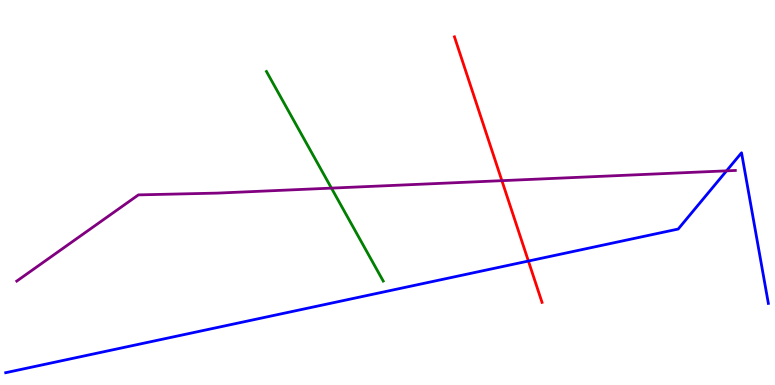[{'lines': ['blue', 'red'], 'intersections': [{'x': 6.82, 'y': 3.22}]}, {'lines': ['green', 'red'], 'intersections': []}, {'lines': ['purple', 'red'], 'intersections': [{'x': 6.48, 'y': 5.31}]}, {'lines': ['blue', 'green'], 'intersections': []}, {'lines': ['blue', 'purple'], 'intersections': [{'x': 9.37, 'y': 5.56}]}, {'lines': ['green', 'purple'], 'intersections': [{'x': 4.28, 'y': 5.11}]}]